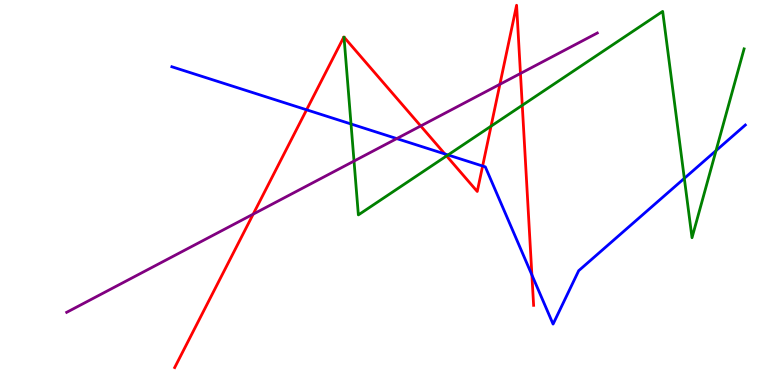[{'lines': ['blue', 'red'], 'intersections': [{'x': 3.96, 'y': 7.15}, {'x': 5.74, 'y': 6.0}, {'x': 6.23, 'y': 5.69}, {'x': 6.86, 'y': 2.86}]}, {'lines': ['green', 'red'], 'intersections': [{'x': 5.76, 'y': 5.95}, {'x': 6.34, 'y': 6.72}, {'x': 6.74, 'y': 7.27}]}, {'lines': ['purple', 'red'], 'intersections': [{'x': 3.27, 'y': 4.44}, {'x': 5.43, 'y': 6.73}, {'x': 6.45, 'y': 7.81}, {'x': 6.72, 'y': 8.09}]}, {'lines': ['blue', 'green'], 'intersections': [{'x': 4.53, 'y': 6.78}, {'x': 5.78, 'y': 5.98}, {'x': 8.83, 'y': 5.37}, {'x': 9.24, 'y': 6.09}]}, {'lines': ['blue', 'purple'], 'intersections': [{'x': 5.12, 'y': 6.4}]}, {'lines': ['green', 'purple'], 'intersections': [{'x': 4.57, 'y': 5.82}]}]